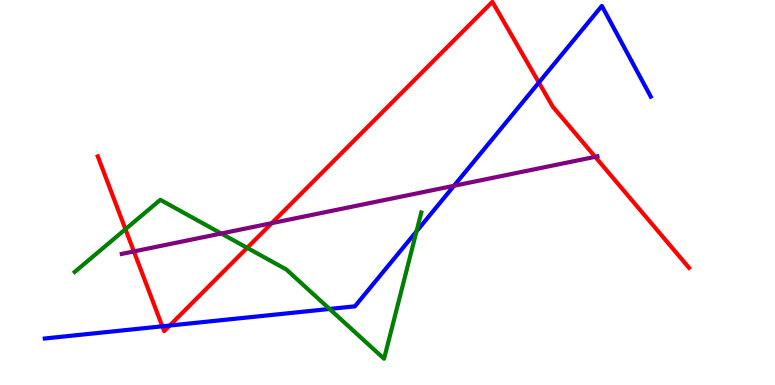[{'lines': ['blue', 'red'], 'intersections': [{'x': 2.09, 'y': 1.52}, {'x': 2.19, 'y': 1.54}, {'x': 6.95, 'y': 7.86}]}, {'lines': ['green', 'red'], 'intersections': [{'x': 1.62, 'y': 4.05}, {'x': 3.19, 'y': 3.56}]}, {'lines': ['purple', 'red'], 'intersections': [{'x': 1.73, 'y': 3.47}, {'x': 3.51, 'y': 4.2}, {'x': 7.68, 'y': 5.93}]}, {'lines': ['blue', 'green'], 'intersections': [{'x': 4.25, 'y': 1.98}, {'x': 5.37, 'y': 3.99}]}, {'lines': ['blue', 'purple'], 'intersections': [{'x': 5.86, 'y': 5.17}]}, {'lines': ['green', 'purple'], 'intersections': [{'x': 2.85, 'y': 3.93}]}]